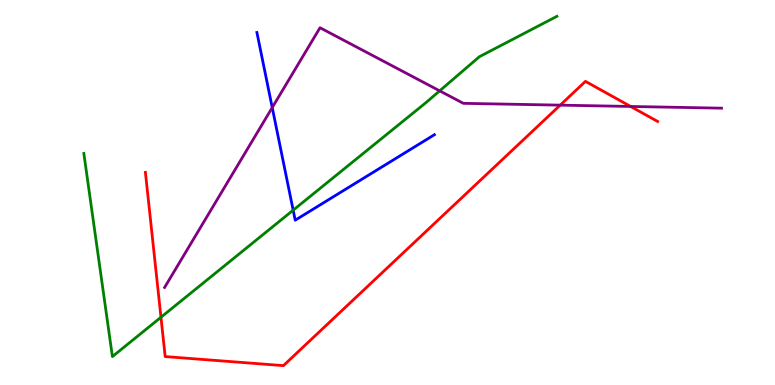[{'lines': ['blue', 'red'], 'intersections': []}, {'lines': ['green', 'red'], 'intersections': [{'x': 2.08, 'y': 1.76}]}, {'lines': ['purple', 'red'], 'intersections': [{'x': 7.23, 'y': 7.27}, {'x': 8.14, 'y': 7.23}]}, {'lines': ['blue', 'green'], 'intersections': [{'x': 3.78, 'y': 4.54}]}, {'lines': ['blue', 'purple'], 'intersections': [{'x': 3.51, 'y': 7.21}]}, {'lines': ['green', 'purple'], 'intersections': [{'x': 5.67, 'y': 7.64}]}]